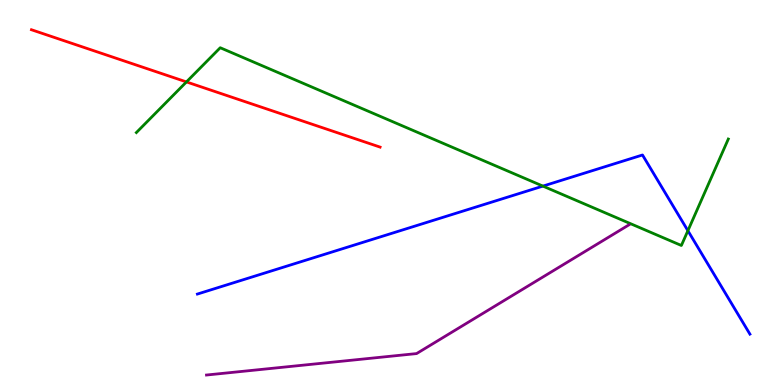[{'lines': ['blue', 'red'], 'intersections': []}, {'lines': ['green', 'red'], 'intersections': [{'x': 2.41, 'y': 7.87}]}, {'lines': ['purple', 'red'], 'intersections': []}, {'lines': ['blue', 'green'], 'intersections': [{'x': 7.01, 'y': 5.17}, {'x': 8.88, 'y': 4.01}]}, {'lines': ['blue', 'purple'], 'intersections': []}, {'lines': ['green', 'purple'], 'intersections': []}]